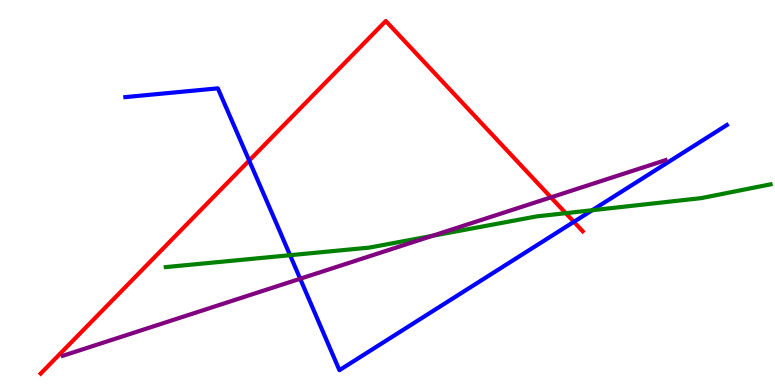[{'lines': ['blue', 'red'], 'intersections': [{'x': 3.22, 'y': 5.83}, {'x': 7.4, 'y': 4.24}]}, {'lines': ['green', 'red'], 'intersections': [{'x': 7.3, 'y': 4.46}]}, {'lines': ['purple', 'red'], 'intersections': [{'x': 7.11, 'y': 4.87}]}, {'lines': ['blue', 'green'], 'intersections': [{'x': 3.74, 'y': 3.37}, {'x': 7.64, 'y': 4.54}]}, {'lines': ['blue', 'purple'], 'intersections': [{'x': 3.87, 'y': 2.76}]}, {'lines': ['green', 'purple'], 'intersections': [{'x': 5.58, 'y': 3.87}]}]